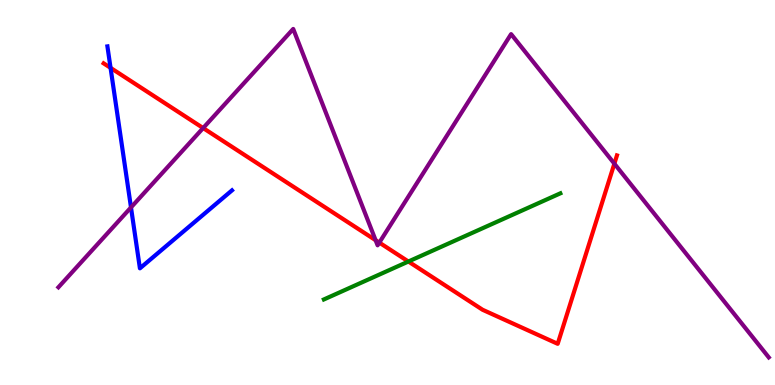[{'lines': ['blue', 'red'], 'intersections': [{'x': 1.43, 'y': 8.24}]}, {'lines': ['green', 'red'], 'intersections': [{'x': 5.27, 'y': 3.21}]}, {'lines': ['purple', 'red'], 'intersections': [{'x': 2.62, 'y': 6.67}, {'x': 4.85, 'y': 3.76}, {'x': 4.89, 'y': 3.7}, {'x': 7.93, 'y': 5.75}]}, {'lines': ['blue', 'green'], 'intersections': []}, {'lines': ['blue', 'purple'], 'intersections': [{'x': 1.69, 'y': 4.61}]}, {'lines': ['green', 'purple'], 'intersections': []}]